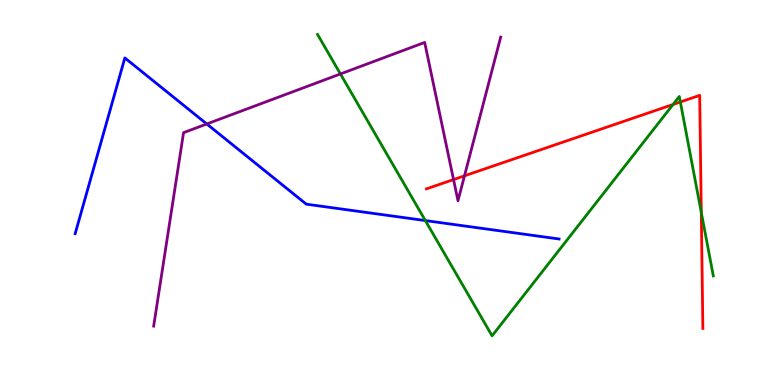[{'lines': ['blue', 'red'], 'intersections': []}, {'lines': ['green', 'red'], 'intersections': [{'x': 8.68, 'y': 7.29}, {'x': 8.78, 'y': 7.35}, {'x': 9.05, 'y': 4.48}]}, {'lines': ['purple', 'red'], 'intersections': [{'x': 5.85, 'y': 5.34}, {'x': 5.99, 'y': 5.43}]}, {'lines': ['blue', 'green'], 'intersections': [{'x': 5.49, 'y': 4.27}]}, {'lines': ['blue', 'purple'], 'intersections': [{'x': 2.67, 'y': 6.78}]}, {'lines': ['green', 'purple'], 'intersections': [{'x': 4.39, 'y': 8.08}]}]